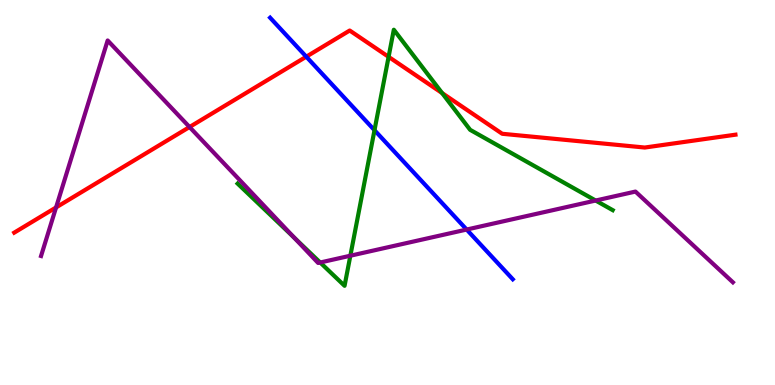[{'lines': ['blue', 'red'], 'intersections': [{'x': 3.95, 'y': 8.53}]}, {'lines': ['green', 'red'], 'intersections': [{'x': 5.01, 'y': 8.52}, {'x': 5.7, 'y': 7.58}]}, {'lines': ['purple', 'red'], 'intersections': [{'x': 0.723, 'y': 4.61}, {'x': 2.45, 'y': 6.7}]}, {'lines': ['blue', 'green'], 'intersections': [{'x': 4.83, 'y': 6.62}]}, {'lines': ['blue', 'purple'], 'intersections': [{'x': 6.02, 'y': 4.04}]}, {'lines': ['green', 'purple'], 'intersections': [{'x': 3.8, 'y': 3.82}, {'x': 4.13, 'y': 3.18}, {'x': 4.52, 'y': 3.36}, {'x': 7.69, 'y': 4.79}]}]